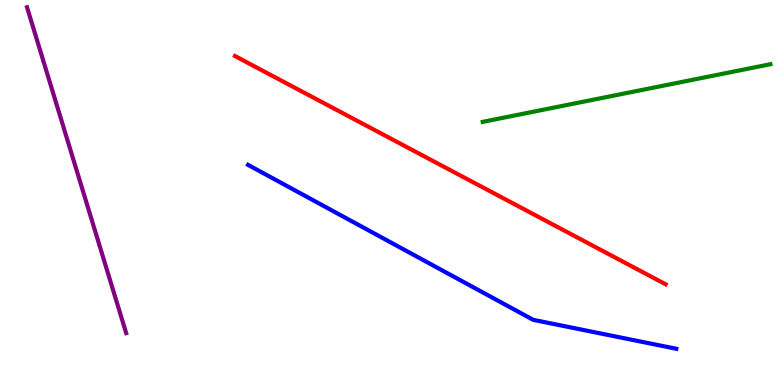[{'lines': ['blue', 'red'], 'intersections': []}, {'lines': ['green', 'red'], 'intersections': []}, {'lines': ['purple', 'red'], 'intersections': []}, {'lines': ['blue', 'green'], 'intersections': []}, {'lines': ['blue', 'purple'], 'intersections': []}, {'lines': ['green', 'purple'], 'intersections': []}]